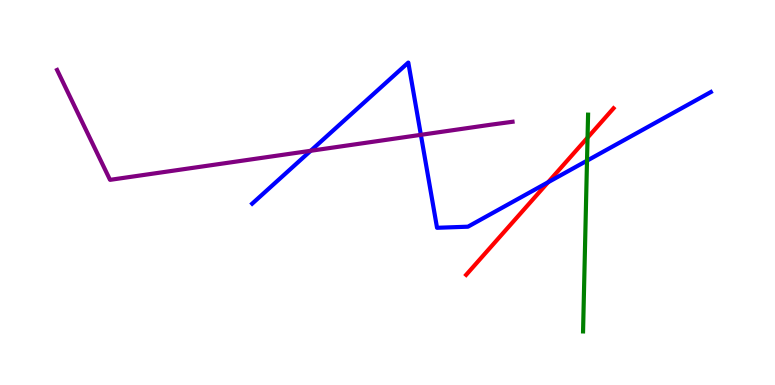[{'lines': ['blue', 'red'], 'intersections': [{'x': 7.07, 'y': 5.27}]}, {'lines': ['green', 'red'], 'intersections': [{'x': 7.58, 'y': 6.42}]}, {'lines': ['purple', 'red'], 'intersections': []}, {'lines': ['blue', 'green'], 'intersections': [{'x': 7.57, 'y': 5.83}]}, {'lines': ['blue', 'purple'], 'intersections': [{'x': 4.01, 'y': 6.08}, {'x': 5.43, 'y': 6.5}]}, {'lines': ['green', 'purple'], 'intersections': []}]